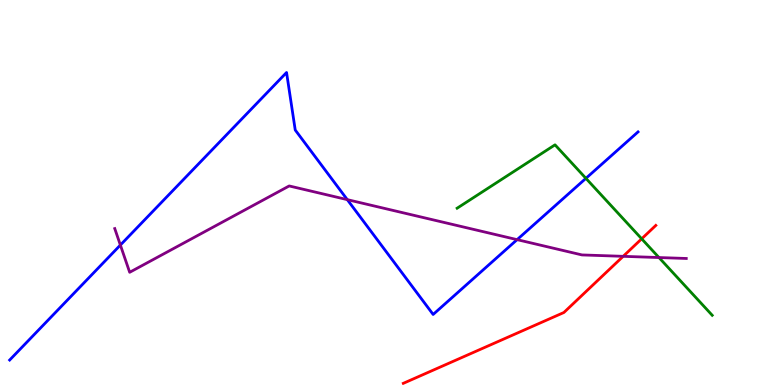[{'lines': ['blue', 'red'], 'intersections': []}, {'lines': ['green', 'red'], 'intersections': [{'x': 8.28, 'y': 3.8}]}, {'lines': ['purple', 'red'], 'intersections': [{'x': 8.04, 'y': 3.34}]}, {'lines': ['blue', 'green'], 'intersections': [{'x': 7.56, 'y': 5.37}]}, {'lines': ['blue', 'purple'], 'intersections': [{'x': 1.55, 'y': 3.63}, {'x': 4.48, 'y': 4.81}, {'x': 6.67, 'y': 3.78}]}, {'lines': ['green', 'purple'], 'intersections': [{'x': 8.5, 'y': 3.31}]}]